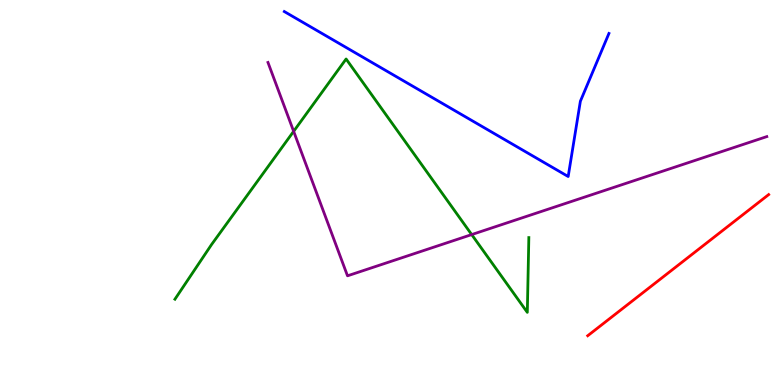[{'lines': ['blue', 'red'], 'intersections': []}, {'lines': ['green', 'red'], 'intersections': []}, {'lines': ['purple', 'red'], 'intersections': []}, {'lines': ['blue', 'green'], 'intersections': []}, {'lines': ['blue', 'purple'], 'intersections': []}, {'lines': ['green', 'purple'], 'intersections': [{'x': 3.79, 'y': 6.59}, {'x': 6.09, 'y': 3.91}]}]